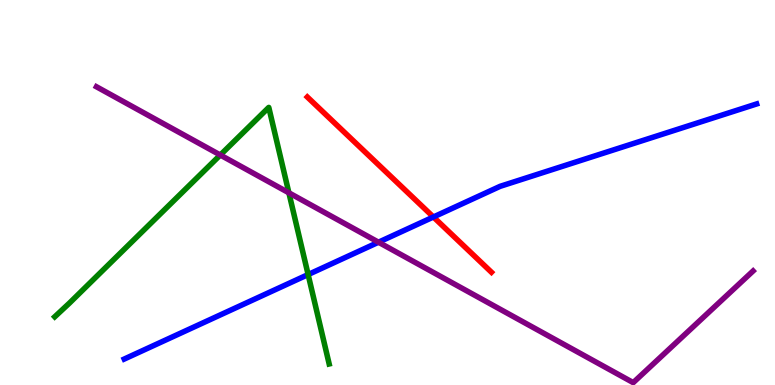[{'lines': ['blue', 'red'], 'intersections': [{'x': 5.59, 'y': 4.36}]}, {'lines': ['green', 'red'], 'intersections': []}, {'lines': ['purple', 'red'], 'intersections': []}, {'lines': ['blue', 'green'], 'intersections': [{'x': 3.98, 'y': 2.87}]}, {'lines': ['blue', 'purple'], 'intersections': [{'x': 4.88, 'y': 3.71}]}, {'lines': ['green', 'purple'], 'intersections': [{'x': 2.84, 'y': 5.97}, {'x': 3.73, 'y': 4.99}]}]